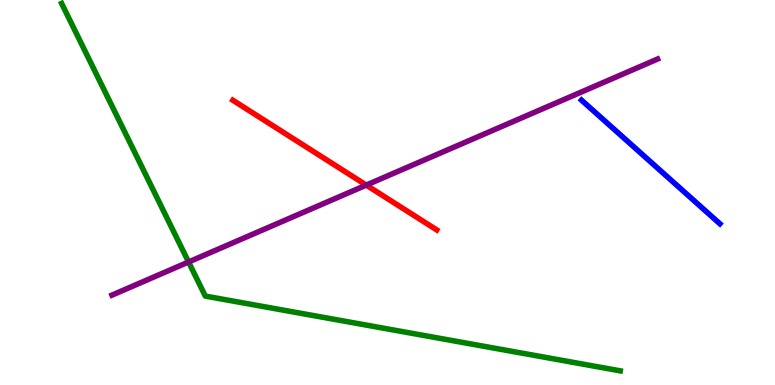[{'lines': ['blue', 'red'], 'intersections': []}, {'lines': ['green', 'red'], 'intersections': []}, {'lines': ['purple', 'red'], 'intersections': [{'x': 4.73, 'y': 5.19}]}, {'lines': ['blue', 'green'], 'intersections': []}, {'lines': ['blue', 'purple'], 'intersections': []}, {'lines': ['green', 'purple'], 'intersections': [{'x': 2.43, 'y': 3.2}]}]